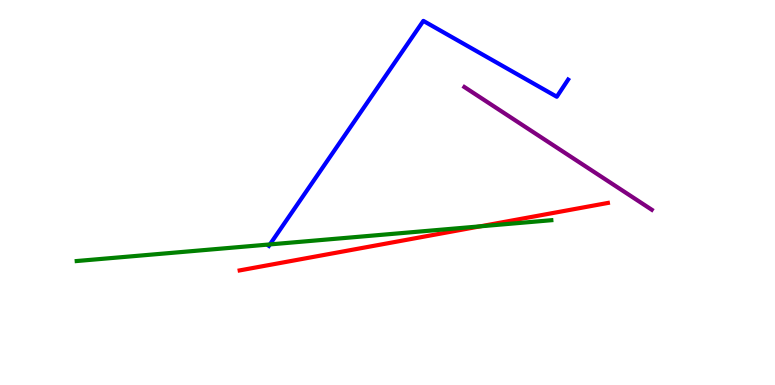[{'lines': ['blue', 'red'], 'intersections': []}, {'lines': ['green', 'red'], 'intersections': [{'x': 6.2, 'y': 4.12}]}, {'lines': ['purple', 'red'], 'intersections': []}, {'lines': ['blue', 'green'], 'intersections': [{'x': 3.48, 'y': 3.65}]}, {'lines': ['blue', 'purple'], 'intersections': []}, {'lines': ['green', 'purple'], 'intersections': []}]